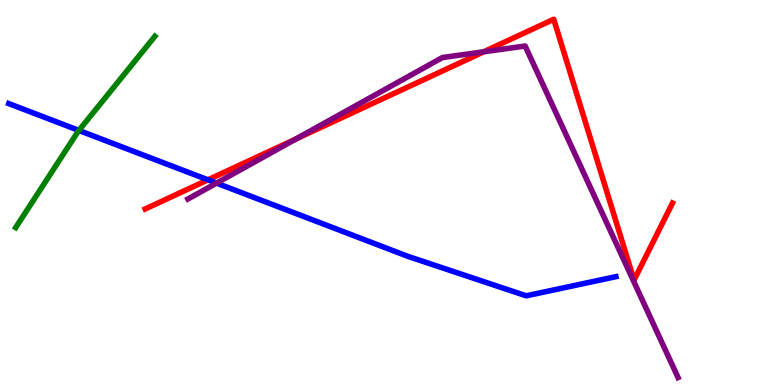[{'lines': ['blue', 'red'], 'intersections': [{'x': 2.68, 'y': 5.33}]}, {'lines': ['green', 'red'], 'intersections': []}, {'lines': ['purple', 'red'], 'intersections': [{'x': 3.82, 'y': 6.39}, {'x': 6.24, 'y': 8.65}]}, {'lines': ['blue', 'green'], 'intersections': [{'x': 1.02, 'y': 6.61}]}, {'lines': ['blue', 'purple'], 'intersections': [{'x': 2.79, 'y': 5.24}]}, {'lines': ['green', 'purple'], 'intersections': []}]